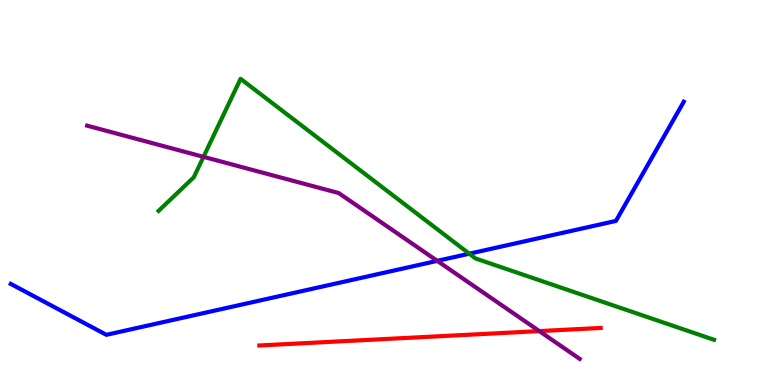[{'lines': ['blue', 'red'], 'intersections': []}, {'lines': ['green', 'red'], 'intersections': []}, {'lines': ['purple', 'red'], 'intersections': [{'x': 6.96, 'y': 1.4}]}, {'lines': ['blue', 'green'], 'intersections': [{'x': 6.06, 'y': 3.41}]}, {'lines': ['blue', 'purple'], 'intersections': [{'x': 5.64, 'y': 3.22}]}, {'lines': ['green', 'purple'], 'intersections': [{'x': 2.63, 'y': 5.93}]}]